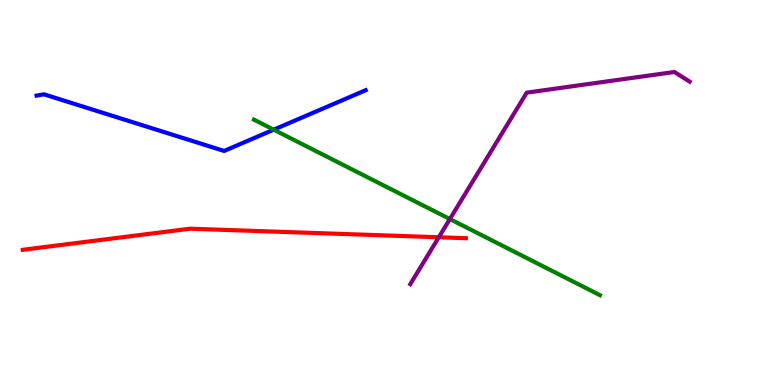[{'lines': ['blue', 'red'], 'intersections': []}, {'lines': ['green', 'red'], 'intersections': []}, {'lines': ['purple', 'red'], 'intersections': [{'x': 5.66, 'y': 3.84}]}, {'lines': ['blue', 'green'], 'intersections': [{'x': 3.53, 'y': 6.63}]}, {'lines': ['blue', 'purple'], 'intersections': []}, {'lines': ['green', 'purple'], 'intersections': [{'x': 5.8, 'y': 4.31}]}]